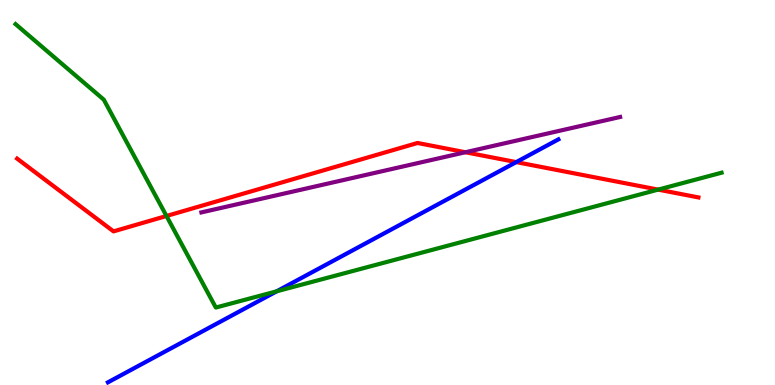[{'lines': ['blue', 'red'], 'intersections': [{'x': 6.66, 'y': 5.79}]}, {'lines': ['green', 'red'], 'intersections': [{'x': 2.15, 'y': 4.39}, {'x': 8.49, 'y': 5.07}]}, {'lines': ['purple', 'red'], 'intersections': [{'x': 6.0, 'y': 6.05}]}, {'lines': ['blue', 'green'], 'intersections': [{'x': 3.57, 'y': 2.43}]}, {'lines': ['blue', 'purple'], 'intersections': []}, {'lines': ['green', 'purple'], 'intersections': []}]